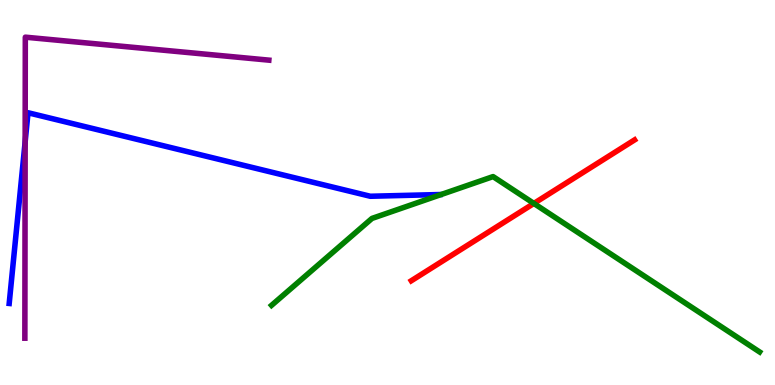[{'lines': ['blue', 'red'], 'intersections': []}, {'lines': ['green', 'red'], 'intersections': [{'x': 6.89, 'y': 4.72}]}, {'lines': ['purple', 'red'], 'intersections': []}, {'lines': ['blue', 'green'], 'intersections': []}, {'lines': ['blue', 'purple'], 'intersections': [{'x': 0.325, 'y': 6.32}]}, {'lines': ['green', 'purple'], 'intersections': []}]